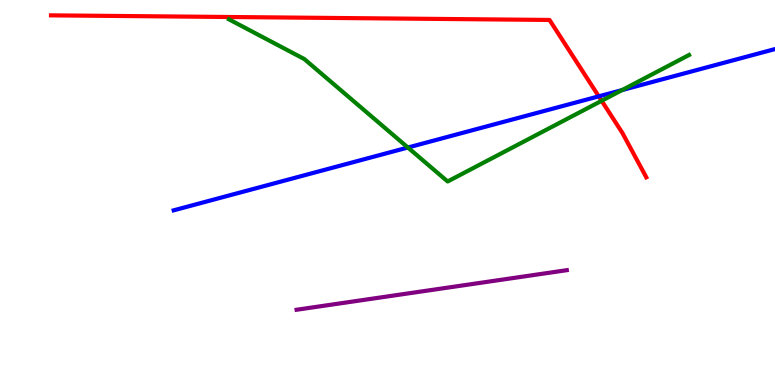[{'lines': ['blue', 'red'], 'intersections': [{'x': 7.73, 'y': 7.5}]}, {'lines': ['green', 'red'], 'intersections': [{'x': 7.76, 'y': 7.38}]}, {'lines': ['purple', 'red'], 'intersections': []}, {'lines': ['blue', 'green'], 'intersections': [{'x': 5.26, 'y': 6.17}, {'x': 8.03, 'y': 7.66}]}, {'lines': ['blue', 'purple'], 'intersections': []}, {'lines': ['green', 'purple'], 'intersections': []}]